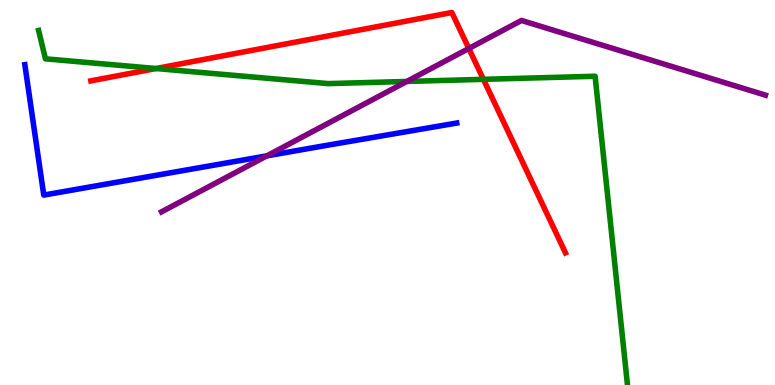[{'lines': ['blue', 'red'], 'intersections': []}, {'lines': ['green', 'red'], 'intersections': [{'x': 2.01, 'y': 8.22}, {'x': 6.24, 'y': 7.94}]}, {'lines': ['purple', 'red'], 'intersections': [{'x': 6.05, 'y': 8.74}]}, {'lines': ['blue', 'green'], 'intersections': []}, {'lines': ['blue', 'purple'], 'intersections': [{'x': 3.44, 'y': 5.95}]}, {'lines': ['green', 'purple'], 'intersections': [{'x': 5.25, 'y': 7.88}]}]